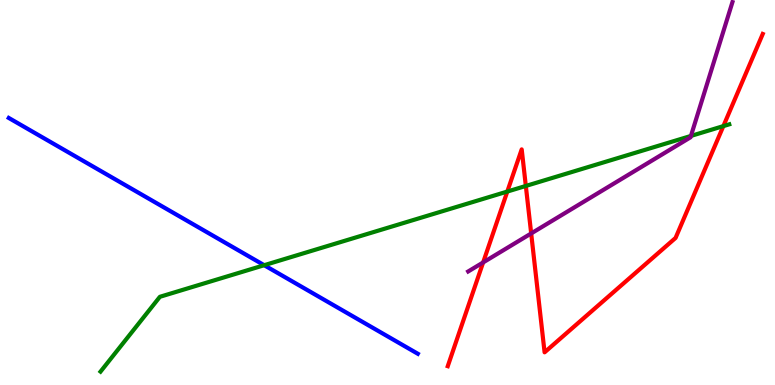[{'lines': ['blue', 'red'], 'intersections': []}, {'lines': ['green', 'red'], 'intersections': [{'x': 6.55, 'y': 5.02}, {'x': 6.78, 'y': 5.17}, {'x': 9.33, 'y': 6.72}]}, {'lines': ['purple', 'red'], 'intersections': [{'x': 6.23, 'y': 3.18}, {'x': 6.85, 'y': 3.94}]}, {'lines': ['blue', 'green'], 'intersections': [{'x': 3.41, 'y': 3.11}]}, {'lines': ['blue', 'purple'], 'intersections': []}, {'lines': ['green', 'purple'], 'intersections': [{'x': 8.92, 'y': 6.47}]}]